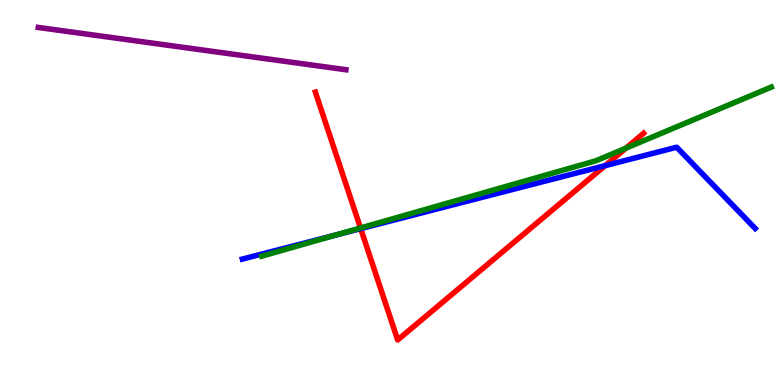[{'lines': ['blue', 'red'], 'intersections': [{'x': 4.65, 'y': 4.06}, {'x': 7.81, 'y': 5.7}]}, {'lines': ['green', 'red'], 'intersections': [{'x': 4.65, 'y': 4.08}, {'x': 8.08, 'y': 6.15}]}, {'lines': ['purple', 'red'], 'intersections': []}, {'lines': ['blue', 'green'], 'intersections': [{'x': 4.33, 'y': 3.9}]}, {'lines': ['blue', 'purple'], 'intersections': []}, {'lines': ['green', 'purple'], 'intersections': []}]